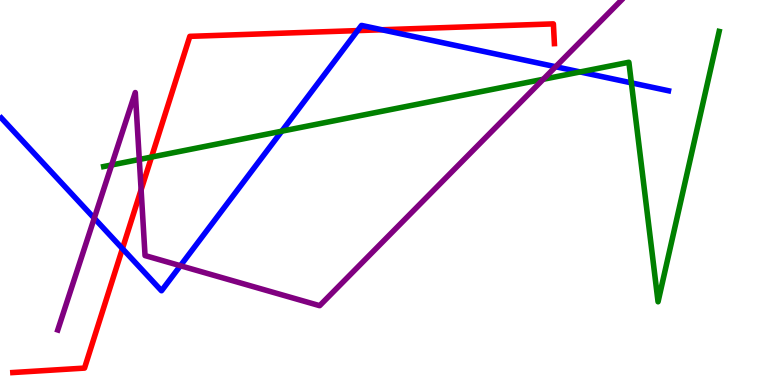[{'lines': ['blue', 'red'], 'intersections': [{'x': 1.58, 'y': 3.54}, {'x': 4.61, 'y': 9.21}, {'x': 4.93, 'y': 9.23}]}, {'lines': ['green', 'red'], 'intersections': [{'x': 1.96, 'y': 5.92}]}, {'lines': ['purple', 'red'], 'intersections': [{'x': 1.82, 'y': 5.07}]}, {'lines': ['blue', 'green'], 'intersections': [{'x': 3.64, 'y': 6.59}, {'x': 7.49, 'y': 8.13}, {'x': 8.15, 'y': 7.85}]}, {'lines': ['blue', 'purple'], 'intersections': [{'x': 1.22, 'y': 4.33}, {'x': 2.33, 'y': 3.1}, {'x': 7.17, 'y': 8.27}]}, {'lines': ['green', 'purple'], 'intersections': [{'x': 1.44, 'y': 5.71}, {'x': 1.8, 'y': 5.86}, {'x': 7.01, 'y': 7.94}]}]